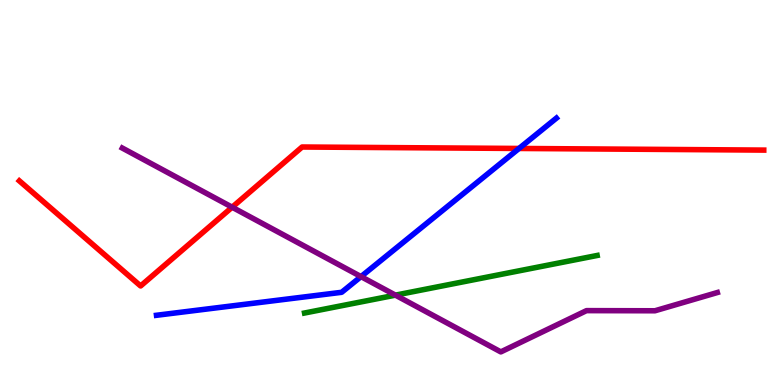[{'lines': ['blue', 'red'], 'intersections': [{'x': 6.7, 'y': 6.14}]}, {'lines': ['green', 'red'], 'intersections': []}, {'lines': ['purple', 'red'], 'intersections': [{'x': 3.0, 'y': 4.62}]}, {'lines': ['blue', 'green'], 'intersections': []}, {'lines': ['blue', 'purple'], 'intersections': [{'x': 4.66, 'y': 2.82}]}, {'lines': ['green', 'purple'], 'intersections': [{'x': 5.1, 'y': 2.33}]}]